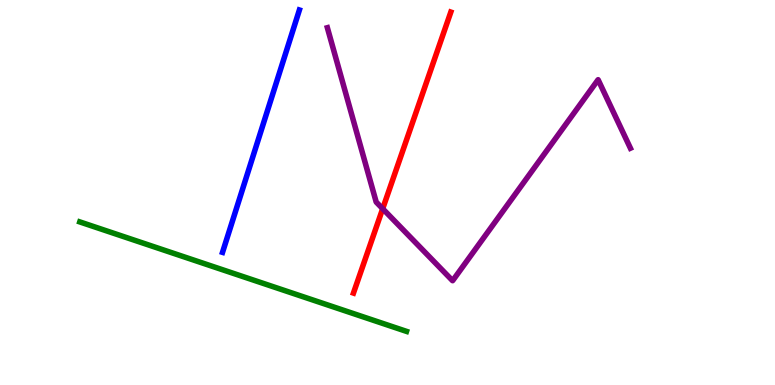[{'lines': ['blue', 'red'], 'intersections': []}, {'lines': ['green', 'red'], 'intersections': []}, {'lines': ['purple', 'red'], 'intersections': [{'x': 4.94, 'y': 4.58}]}, {'lines': ['blue', 'green'], 'intersections': []}, {'lines': ['blue', 'purple'], 'intersections': []}, {'lines': ['green', 'purple'], 'intersections': []}]